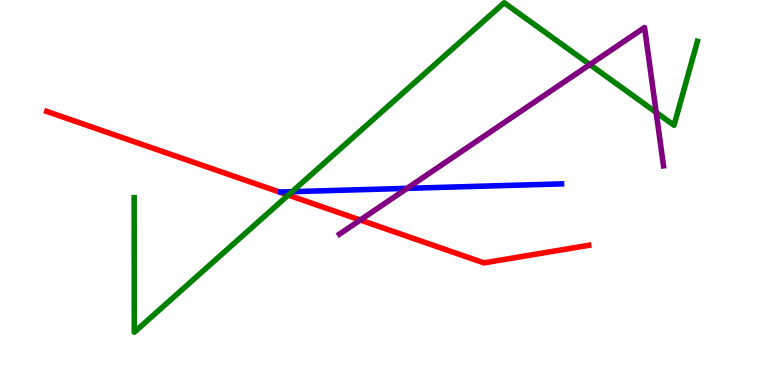[{'lines': ['blue', 'red'], 'intersections': []}, {'lines': ['green', 'red'], 'intersections': [{'x': 3.72, 'y': 4.93}]}, {'lines': ['purple', 'red'], 'intersections': [{'x': 4.65, 'y': 4.28}]}, {'lines': ['blue', 'green'], 'intersections': [{'x': 3.77, 'y': 5.02}]}, {'lines': ['blue', 'purple'], 'intersections': [{'x': 5.25, 'y': 5.11}]}, {'lines': ['green', 'purple'], 'intersections': [{'x': 7.61, 'y': 8.32}, {'x': 8.47, 'y': 7.08}]}]